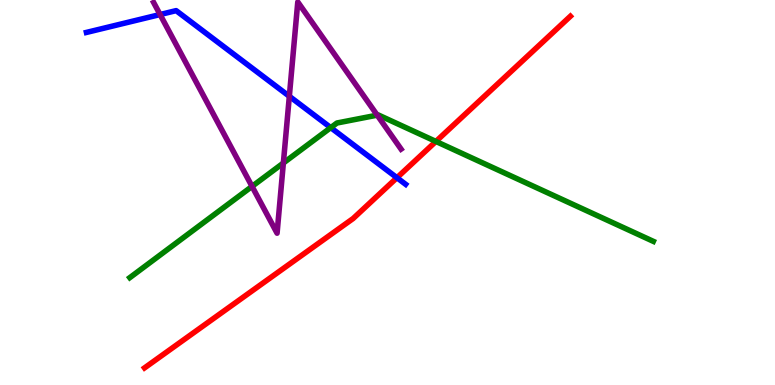[{'lines': ['blue', 'red'], 'intersections': [{'x': 5.12, 'y': 5.38}]}, {'lines': ['green', 'red'], 'intersections': [{'x': 5.62, 'y': 6.33}]}, {'lines': ['purple', 'red'], 'intersections': []}, {'lines': ['blue', 'green'], 'intersections': [{'x': 4.27, 'y': 6.68}]}, {'lines': ['blue', 'purple'], 'intersections': [{'x': 2.07, 'y': 9.62}, {'x': 3.73, 'y': 7.5}]}, {'lines': ['green', 'purple'], 'intersections': [{'x': 3.25, 'y': 5.16}, {'x': 3.66, 'y': 5.77}, {'x': 4.87, 'y': 7.01}]}]